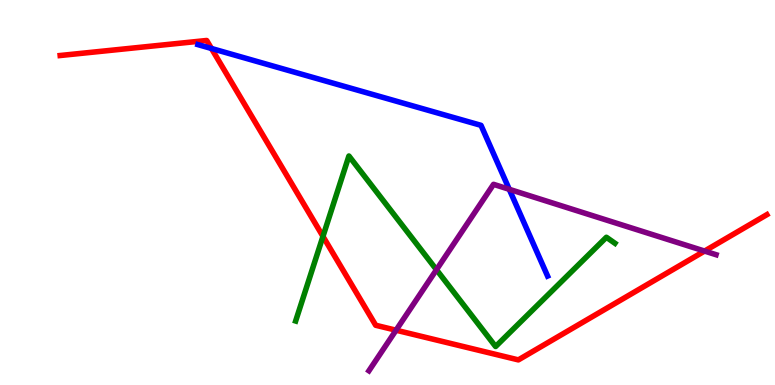[{'lines': ['blue', 'red'], 'intersections': [{'x': 2.73, 'y': 8.74}]}, {'lines': ['green', 'red'], 'intersections': [{'x': 4.17, 'y': 3.86}]}, {'lines': ['purple', 'red'], 'intersections': [{'x': 5.11, 'y': 1.42}, {'x': 9.09, 'y': 3.48}]}, {'lines': ['blue', 'green'], 'intersections': []}, {'lines': ['blue', 'purple'], 'intersections': [{'x': 6.57, 'y': 5.08}]}, {'lines': ['green', 'purple'], 'intersections': [{'x': 5.63, 'y': 2.99}]}]